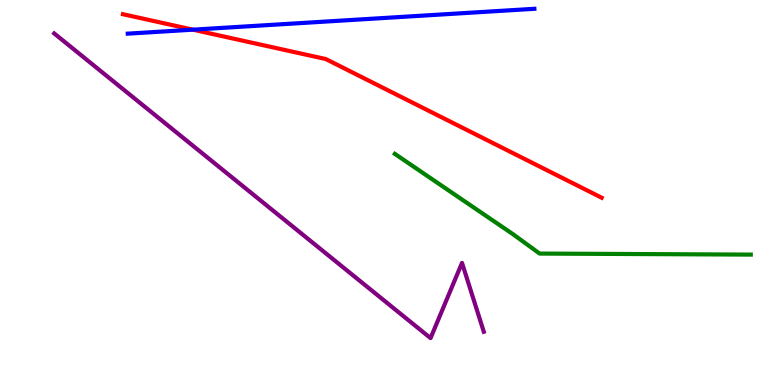[{'lines': ['blue', 'red'], 'intersections': [{'x': 2.49, 'y': 9.23}]}, {'lines': ['green', 'red'], 'intersections': []}, {'lines': ['purple', 'red'], 'intersections': []}, {'lines': ['blue', 'green'], 'intersections': []}, {'lines': ['blue', 'purple'], 'intersections': []}, {'lines': ['green', 'purple'], 'intersections': []}]